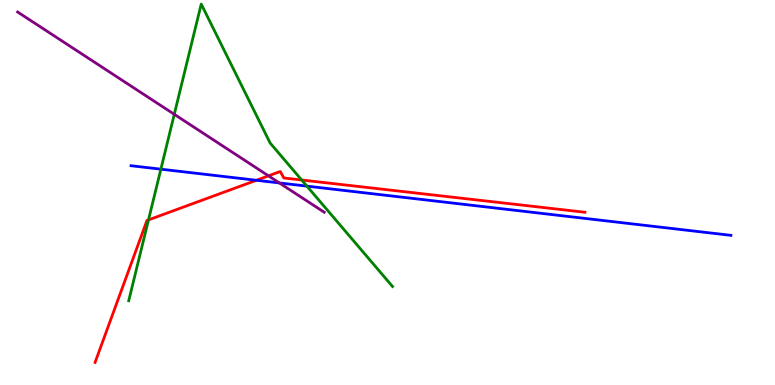[{'lines': ['blue', 'red'], 'intersections': [{'x': 3.31, 'y': 5.32}]}, {'lines': ['green', 'red'], 'intersections': [{'x': 1.92, 'y': 4.29}, {'x': 3.89, 'y': 5.32}]}, {'lines': ['purple', 'red'], 'intersections': [{'x': 3.46, 'y': 5.43}]}, {'lines': ['blue', 'green'], 'intersections': [{'x': 2.08, 'y': 5.61}, {'x': 3.96, 'y': 5.17}]}, {'lines': ['blue', 'purple'], 'intersections': [{'x': 3.6, 'y': 5.25}]}, {'lines': ['green', 'purple'], 'intersections': [{'x': 2.25, 'y': 7.03}]}]